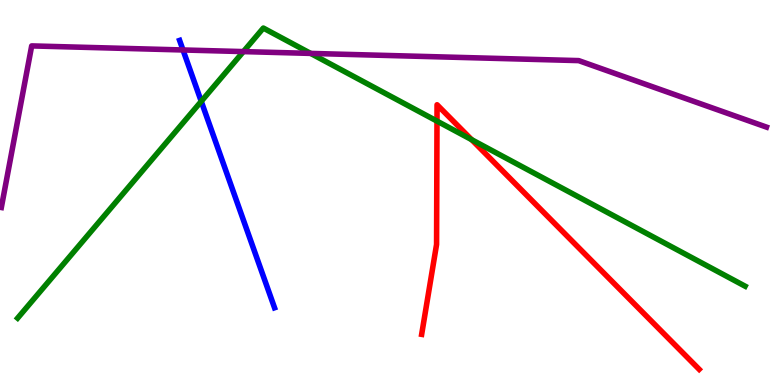[{'lines': ['blue', 'red'], 'intersections': []}, {'lines': ['green', 'red'], 'intersections': [{'x': 5.64, 'y': 6.85}, {'x': 6.09, 'y': 6.37}]}, {'lines': ['purple', 'red'], 'intersections': []}, {'lines': ['blue', 'green'], 'intersections': [{'x': 2.6, 'y': 7.37}]}, {'lines': ['blue', 'purple'], 'intersections': [{'x': 2.36, 'y': 8.7}]}, {'lines': ['green', 'purple'], 'intersections': [{'x': 3.14, 'y': 8.66}, {'x': 4.01, 'y': 8.61}]}]